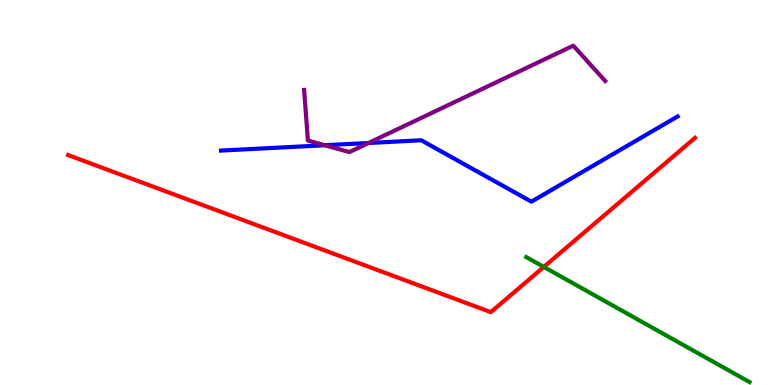[{'lines': ['blue', 'red'], 'intersections': []}, {'lines': ['green', 'red'], 'intersections': [{'x': 7.02, 'y': 3.07}]}, {'lines': ['purple', 'red'], 'intersections': []}, {'lines': ['blue', 'green'], 'intersections': []}, {'lines': ['blue', 'purple'], 'intersections': [{'x': 4.19, 'y': 6.23}, {'x': 4.76, 'y': 6.29}]}, {'lines': ['green', 'purple'], 'intersections': []}]